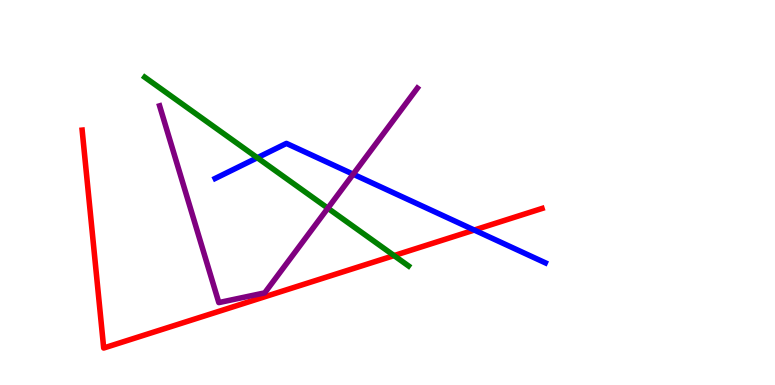[{'lines': ['blue', 'red'], 'intersections': [{'x': 6.12, 'y': 4.02}]}, {'lines': ['green', 'red'], 'intersections': [{'x': 5.08, 'y': 3.36}]}, {'lines': ['purple', 'red'], 'intersections': []}, {'lines': ['blue', 'green'], 'intersections': [{'x': 3.32, 'y': 5.9}]}, {'lines': ['blue', 'purple'], 'intersections': [{'x': 4.56, 'y': 5.48}]}, {'lines': ['green', 'purple'], 'intersections': [{'x': 4.23, 'y': 4.59}]}]